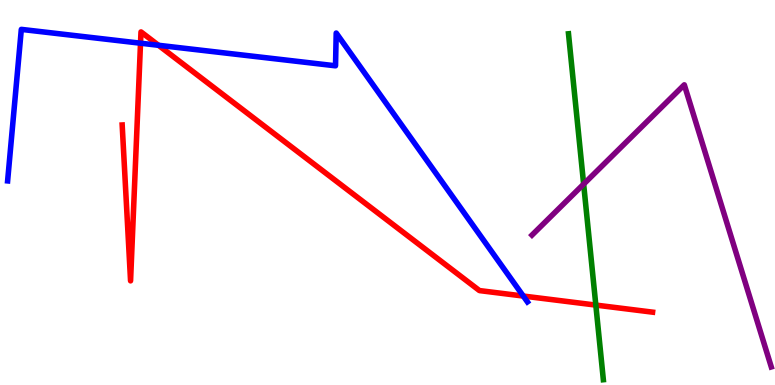[{'lines': ['blue', 'red'], 'intersections': [{'x': 1.81, 'y': 8.88}, {'x': 2.05, 'y': 8.82}, {'x': 6.75, 'y': 2.31}]}, {'lines': ['green', 'red'], 'intersections': [{'x': 7.69, 'y': 2.08}]}, {'lines': ['purple', 'red'], 'intersections': []}, {'lines': ['blue', 'green'], 'intersections': []}, {'lines': ['blue', 'purple'], 'intersections': []}, {'lines': ['green', 'purple'], 'intersections': [{'x': 7.53, 'y': 5.22}]}]